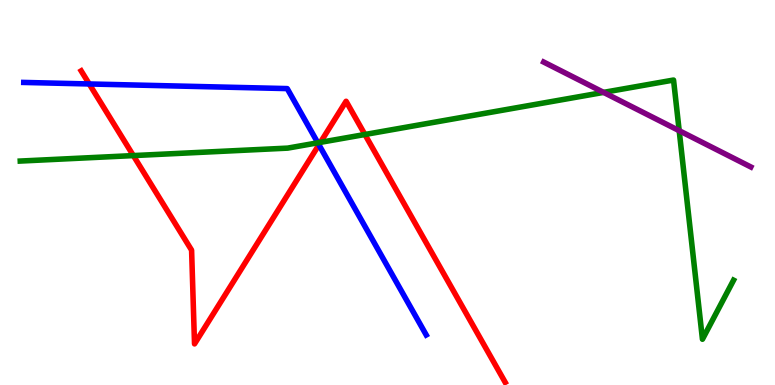[{'lines': ['blue', 'red'], 'intersections': [{'x': 1.15, 'y': 7.82}, {'x': 4.12, 'y': 6.24}]}, {'lines': ['green', 'red'], 'intersections': [{'x': 1.72, 'y': 5.96}, {'x': 4.13, 'y': 6.3}, {'x': 4.71, 'y': 6.51}]}, {'lines': ['purple', 'red'], 'intersections': []}, {'lines': ['blue', 'green'], 'intersections': [{'x': 4.1, 'y': 6.29}]}, {'lines': ['blue', 'purple'], 'intersections': []}, {'lines': ['green', 'purple'], 'intersections': [{'x': 7.79, 'y': 7.6}, {'x': 8.76, 'y': 6.61}]}]